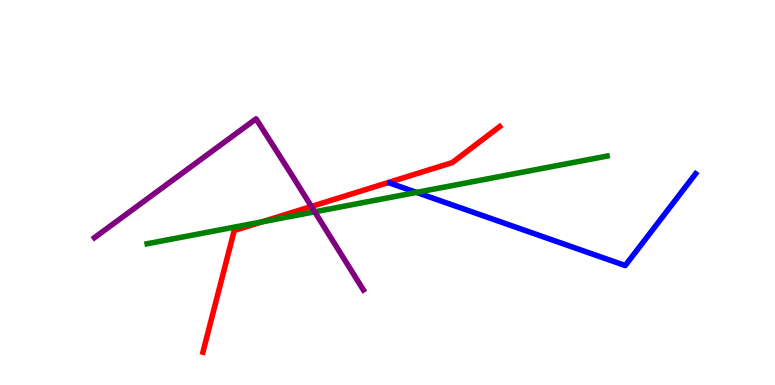[{'lines': ['blue', 'red'], 'intersections': []}, {'lines': ['green', 'red'], 'intersections': [{'x': 3.38, 'y': 4.24}]}, {'lines': ['purple', 'red'], 'intersections': [{'x': 4.02, 'y': 4.64}]}, {'lines': ['blue', 'green'], 'intersections': [{'x': 5.37, 'y': 5.0}]}, {'lines': ['blue', 'purple'], 'intersections': []}, {'lines': ['green', 'purple'], 'intersections': [{'x': 4.06, 'y': 4.5}]}]